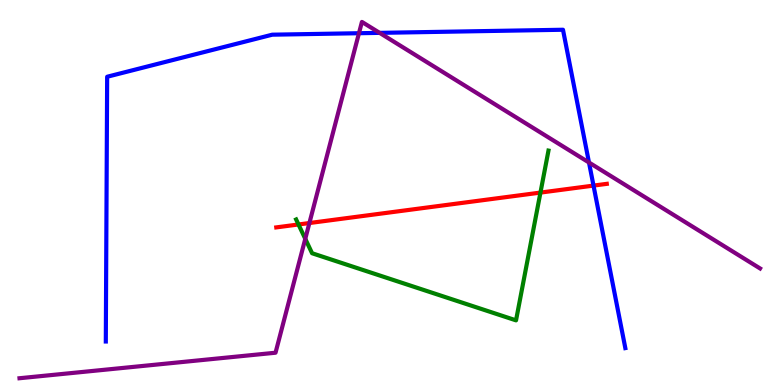[{'lines': ['blue', 'red'], 'intersections': [{'x': 7.66, 'y': 5.18}]}, {'lines': ['green', 'red'], 'intersections': [{'x': 3.85, 'y': 4.17}, {'x': 6.97, 'y': 5.0}]}, {'lines': ['purple', 'red'], 'intersections': [{'x': 3.99, 'y': 4.21}]}, {'lines': ['blue', 'green'], 'intersections': []}, {'lines': ['blue', 'purple'], 'intersections': [{'x': 4.63, 'y': 9.14}, {'x': 4.9, 'y': 9.15}, {'x': 7.6, 'y': 5.78}]}, {'lines': ['green', 'purple'], 'intersections': [{'x': 3.94, 'y': 3.8}]}]